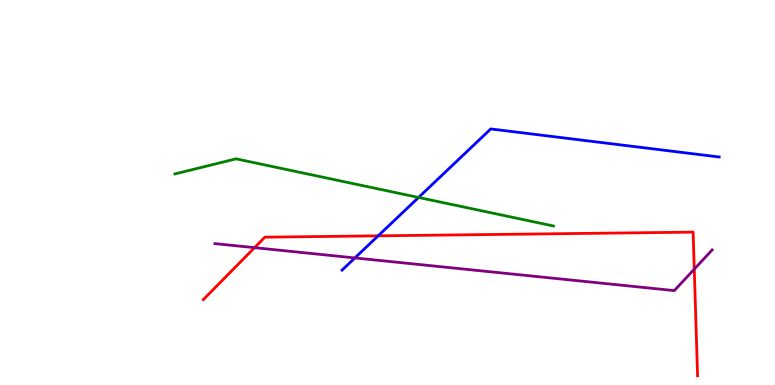[{'lines': ['blue', 'red'], 'intersections': [{'x': 4.88, 'y': 3.87}]}, {'lines': ['green', 'red'], 'intersections': []}, {'lines': ['purple', 'red'], 'intersections': [{'x': 3.28, 'y': 3.57}, {'x': 8.96, 'y': 3.01}]}, {'lines': ['blue', 'green'], 'intersections': [{'x': 5.4, 'y': 4.87}]}, {'lines': ['blue', 'purple'], 'intersections': [{'x': 4.58, 'y': 3.3}]}, {'lines': ['green', 'purple'], 'intersections': []}]